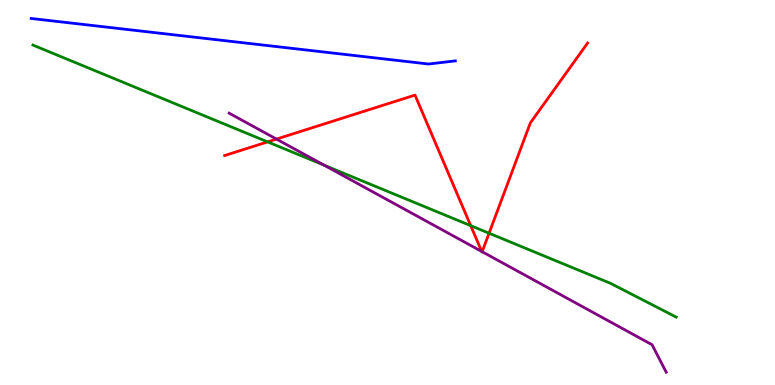[{'lines': ['blue', 'red'], 'intersections': []}, {'lines': ['green', 'red'], 'intersections': [{'x': 3.45, 'y': 6.31}, {'x': 6.07, 'y': 4.14}, {'x': 6.31, 'y': 3.94}]}, {'lines': ['purple', 'red'], 'intersections': [{'x': 3.57, 'y': 6.39}, {'x': 6.22, 'y': 3.47}, {'x': 6.22, 'y': 3.46}]}, {'lines': ['blue', 'green'], 'intersections': []}, {'lines': ['blue', 'purple'], 'intersections': []}, {'lines': ['green', 'purple'], 'intersections': [{'x': 4.18, 'y': 5.71}]}]